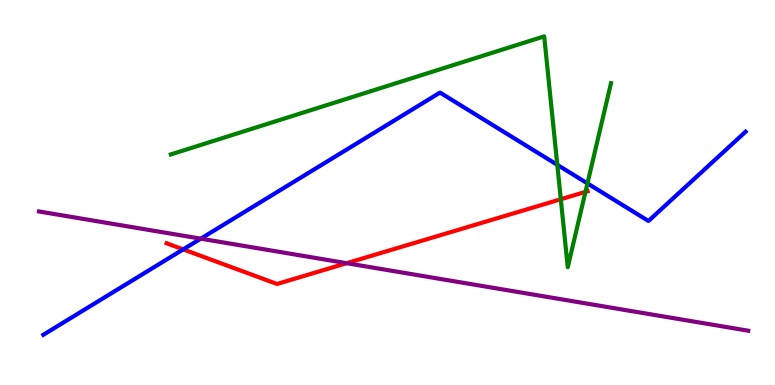[{'lines': ['blue', 'red'], 'intersections': [{'x': 2.36, 'y': 3.52}]}, {'lines': ['green', 'red'], 'intersections': [{'x': 7.24, 'y': 4.82}, {'x': 7.55, 'y': 5.02}]}, {'lines': ['purple', 'red'], 'intersections': [{'x': 4.47, 'y': 3.16}]}, {'lines': ['blue', 'green'], 'intersections': [{'x': 7.19, 'y': 5.72}, {'x': 7.58, 'y': 5.24}]}, {'lines': ['blue', 'purple'], 'intersections': [{'x': 2.59, 'y': 3.8}]}, {'lines': ['green', 'purple'], 'intersections': []}]